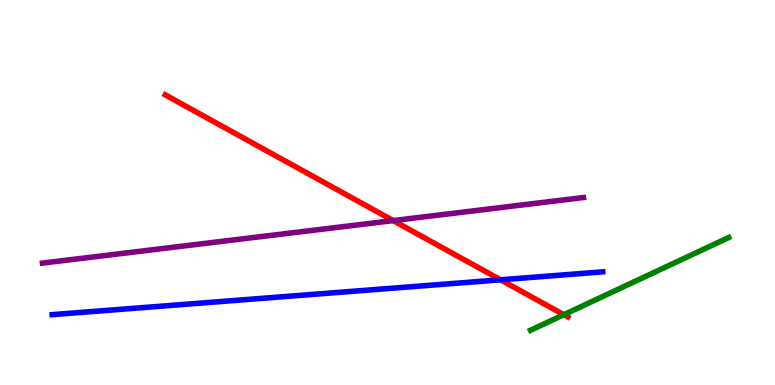[{'lines': ['blue', 'red'], 'intersections': [{'x': 6.46, 'y': 2.73}]}, {'lines': ['green', 'red'], 'intersections': [{'x': 7.28, 'y': 1.83}]}, {'lines': ['purple', 'red'], 'intersections': [{'x': 5.07, 'y': 4.27}]}, {'lines': ['blue', 'green'], 'intersections': []}, {'lines': ['blue', 'purple'], 'intersections': []}, {'lines': ['green', 'purple'], 'intersections': []}]